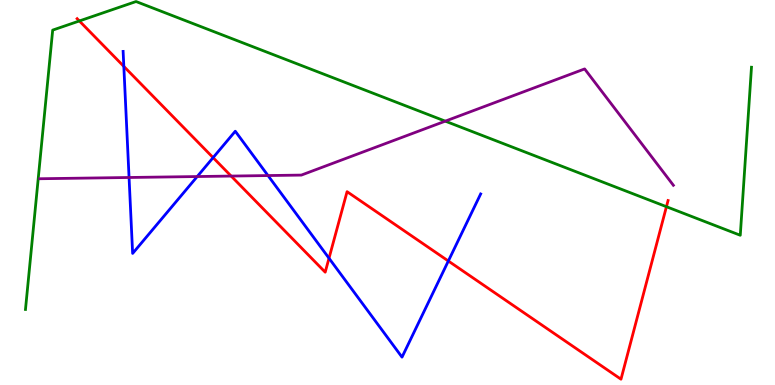[{'lines': ['blue', 'red'], 'intersections': [{'x': 1.6, 'y': 8.28}, {'x': 2.75, 'y': 5.91}, {'x': 4.25, 'y': 3.29}, {'x': 5.79, 'y': 3.22}]}, {'lines': ['green', 'red'], 'intersections': [{'x': 1.02, 'y': 9.46}, {'x': 8.6, 'y': 4.63}]}, {'lines': ['purple', 'red'], 'intersections': [{'x': 2.98, 'y': 5.43}]}, {'lines': ['blue', 'green'], 'intersections': []}, {'lines': ['blue', 'purple'], 'intersections': [{'x': 1.67, 'y': 5.39}, {'x': 2.54, 'y': 5.41}, {'x': 3.46, 'y': 5.44}]}, {'lines': ['green', 'purple'], 'intersections': [{'x': 5.75, 'y': 6.85}]}]